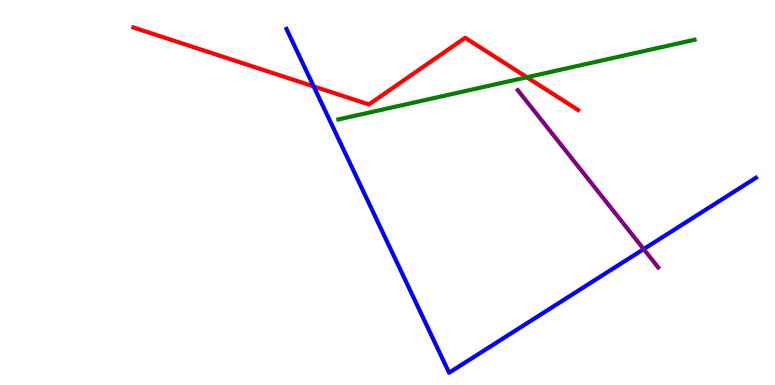[{'lines': ['blue', 'red'], 'intersections': [{'x': 4.05, 'y': 7.75}]}, {'lines': ['green', 'red'], 'intersections': [{'x': 6.8, 'y': 7.99}]}, {'lines': ['purple', 'red'], 'intersections': []}, {'lines': ['blue', 'green'], 'intersections': []}, {'lines': ['blue', 'purple'], 'intersections': [{'x': 8.31, 'y': 3.53}]}, {'lines': ['green', 'purple'], 'intersections': []}]